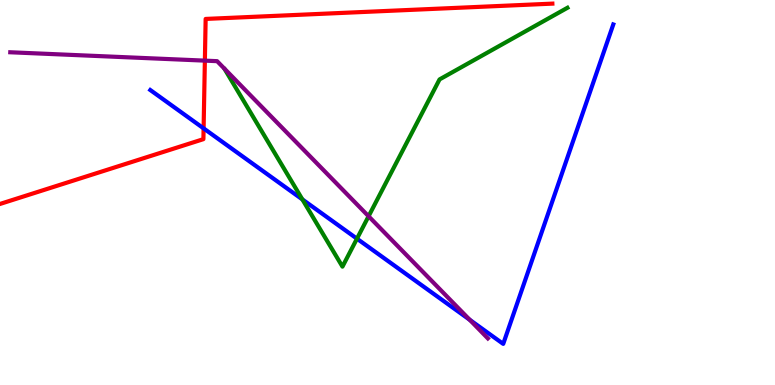[{'lines': ['blue', 'red'], 'intersections': [{'x': 2.63, 'y': 6.67}]}, {'lines': ['green', 'red'], 'intersections': []}, {'lines': ['purple', 'red'], 'intersections': [{'x': 2.64, 'y': 8.43}]}, {'lines': ['blue', 'green'], 'intersections': [{'x': 3.9, 'y': 4.82}, {'x': 4.61, 'y': 3.8}]}, {'lines': ['blue', 'purple'], 'intersections': [{'x': 6.06, 'y': 1.69}]}, {'lines': ['green', 'purple'], 'intersections': [{'x': 4.76, 'y': 4.38}]}]